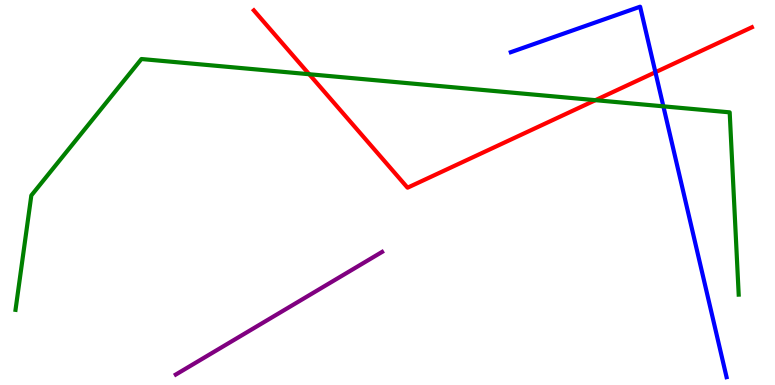[{'lines': ['blue', 'red'], 'intersections': [{'x': 8.46, 'y': 8.12}]}, {'lines': ['green', 'red'], 'intersections': [{'x': 3.99, 'y': 8.07}, {'x': 7.68, 'y': 7.4}]}, {'lines': ['purple', 'red'], 'intersections': []}, {'lines': ['blue', 'green'], 'intersections': [{'x': 8.56, 'y': 7.24}]}, {'lines': ['blue', 'purple'], 'intersections': []}, {'lines': ['green', 'purple'], 'intersections': []}]